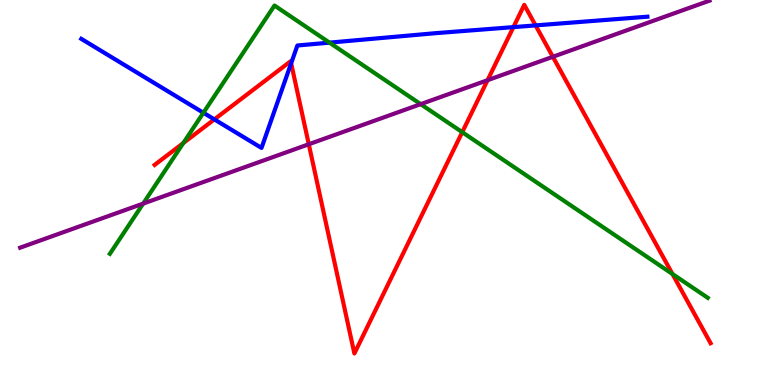[{'lines': ['blue', 'red'], 'intersections': [{'x': 2.77, 'y': 6.9}, {'x': 3.76, 'y': 8.36}, {'x': 6.62, 'y': 9.3}, {'x': 6.91, 'y': 9.34}]}, {'lines': ['green', 'red'], 'intersections': [{'x': 2.37, 'y': 6.28}, {'x': 5.96, 'y': 6.57}, {'x': 8.68, 'y': 2.88}]}, {'lines': ['purple', 'red'], 'intersections': [{'x': 3.98, 'y': 6.25}, {'x': 6.29, 'y': 7.92}, {'x': 7.13, 'y': 8.52}]}, {'lines': ['blue', 'green'], 'intersections': [{'x': 2.62, 'y': 7.07}, {'x': 4.25, 'y': 8.89}]}, {'lines': ['blue', 'purple'], 'intersections': []}, {'lines': ['green', 'purple'], 'intersections': [{'x': 1.85, 'y': 4.71}, {'x': 5.43, 'y': 7.29}]}]